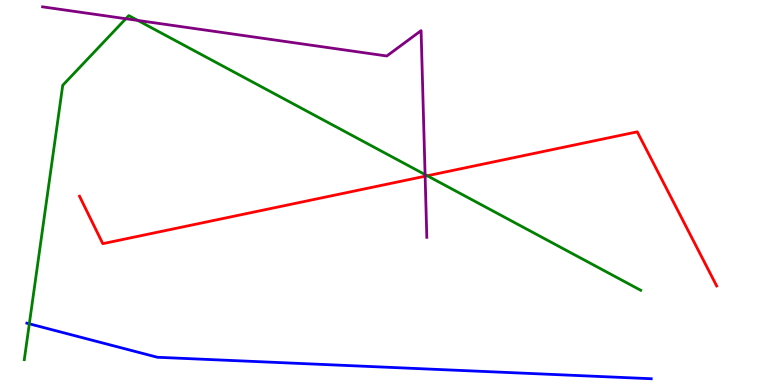[{'lines': ['blue', 'red'], 'intersections': []}, {'lines': ['green', 'red'], 'intersections': [{'x': 5.51, 'y': 5.43}]}, {'lines': ['purple', 'red'], 'intersections': [{'x': 5.49, 'y': 5.42}]}, {'lines': ['blue', 'green'], 'intersections': [{'x': 0.378, 'y': 1.59}]}, {'lines': ['blue', 'purple'], 'intersections': []}, {'lines': ['green', 'purple'], 'intersections': [{'x': 1.62, 'y': 9.51}, {'x': 1.78, 'y': 9.47}, {'x': 5.48, 'y': 5.47}]}]